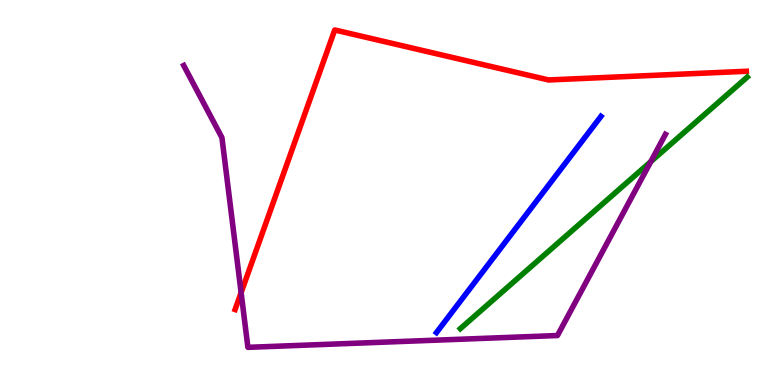[{'lines': ['blue', 'red'], 'intersections': []}, {'lines': ['green', 'red'], 'intersections': []}, {'lines': ['purple', 'red'], 'intersections': [{'x': 3.11, 'y': 2.4}]}, {'lines': ['blue', 'green'], 'intersections': []}, {'lines': ['blue', 'purple'], 'intersections': []}, {'lines': ['green', 'purple'], 'intersections': [{'x': 8.4, 'y': 5.8}]}]